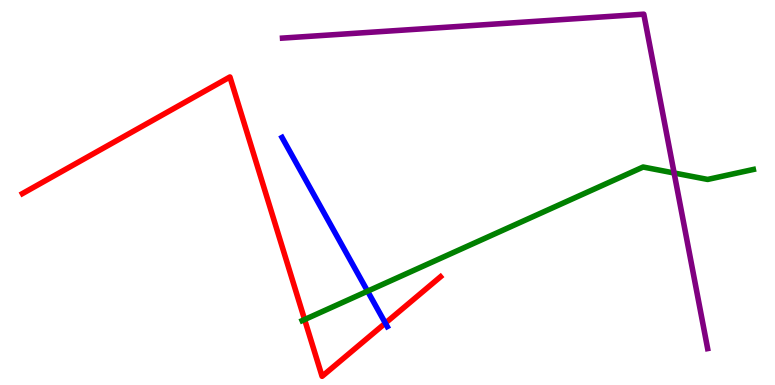[{'lines': ['blue', 'red'], 'intersections': [{'x': 4.97, 'y': 1.61}]}, {'lines': ['green', 'red'], 'intersections': [{'x': 3.93, 'y': 1.7}]}, {'lines': ['purple', 'red'], 'intersections': []}, {'lines': ['blue', 'green'], 'intersections': [{'x': 4.74, 'y': 2.44}]}, {'lines': ['blue', 'purple'], 'intersections': []}, {'lines': ['green', 'purple'], 'intersections': [{'x': 8.7, 'y': 5.51}]}]